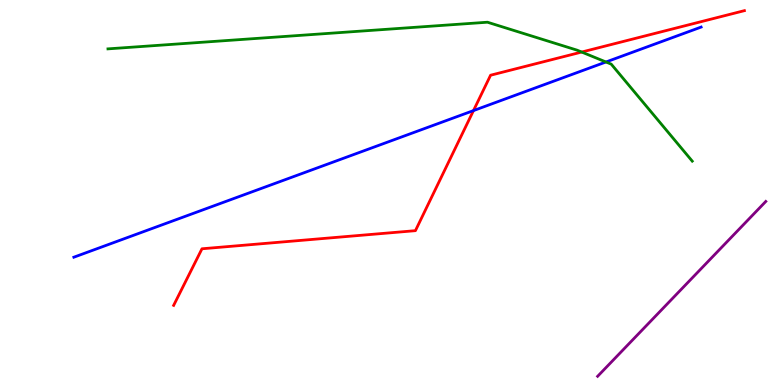[{'lines': ['blue', 'red'], 'intersections': [{'x': 6.11, 'y': 7.13}]}, {'lines': ['green', 'red'], 'intersections': [{'x': 7.51, 'y': 8.65}]}, {'lines': ['purple', 'red'], 'intersections': []}, {'lines': ['blue', 'green'], 'intersections': [{'x': 7.82, 'y': 8.39}]}, {'lines': ['blue', 'purple'], 'intersections': []}, {'lines': ['green', 'purple'], 'intersections': []}]